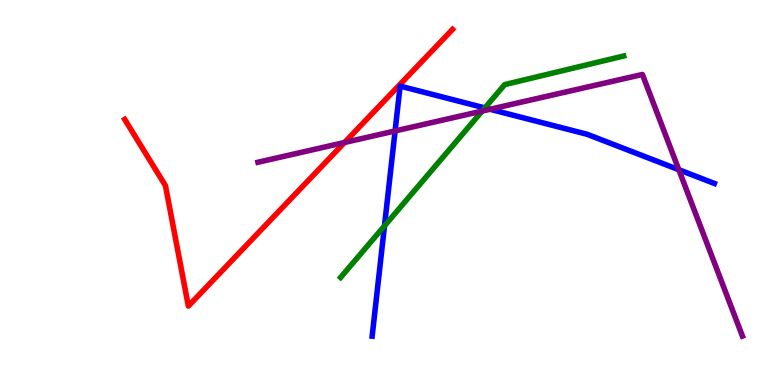[{'lines': ['blue', 'red'], 'intersections': []}, {'lines': ['green', 'red'], 'intersections': []}, {'lines': ['purple', 'red'], 'intersections': [{'x': 4.45, 'y': 6.3}]}, {'lines': ['blue', 'green'], 'intersections': [{'x': 4.96, 'y': 4.13}, {'x': 6.26, 'y': 7.2}]}, {'lines': ['blue', 'purple'], 'intersections': [{'x': 5.1, 'y': 6.6}, {'x': 6.32, 'y': 7.16}, {'x': 8.76, 'y': 5.59}]}, {'lines': ['green', 'purple'], 'intersections': [{'x': 6.22, 'y': 7.12}]}]